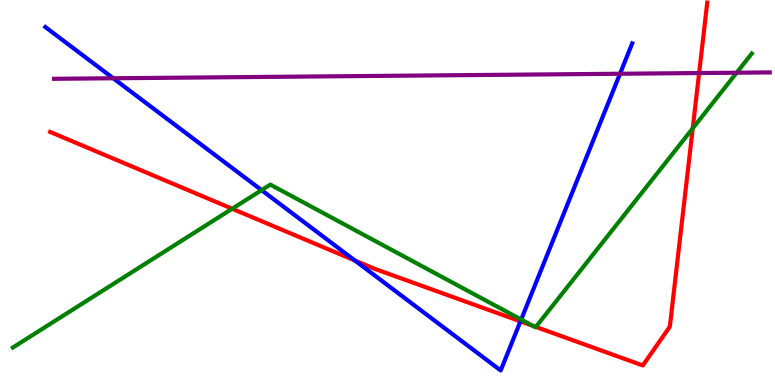[{'lines': ['blue', 'red'], 'intersections': [{'x': 4.58, 'y': 3.23}, {'x': 6.72, 'y': 1.65}]}, {'lines': ['green', 'red'], 'intersections': [{'x': 3.0, 'y': 4.58}, {'x': 6.88, 'y': 1.54}, {'x': 6.91, 'y': 1.51}, {'x': 8.94, 'y': 6.67}]}, {'lines': ['purple', 'red'], 'intersections': [{'x': 9.02, 'y': 8.1}]}, {'lines': ['blue', 'green'], 'intersections': [{'x': 3.38, 'y': 5.06}, {'x': 6.72, 'y': 1.7}]}, {'lines': ['blue', 'purple'], 'intersections': [{'x': 1.46, 'y': 7.97}, {'x': 8.0, 'y': 8.08}]}, {'lines': ['green', 'purple'], 'intersections': [{'x': 9.51, 'y': 8.11}]}]